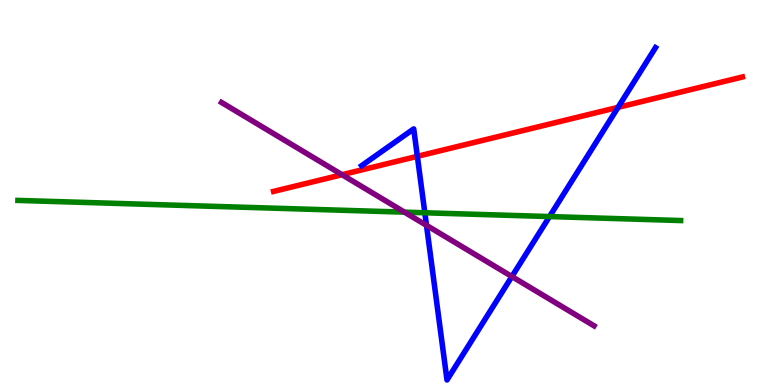[{'lines': ['blue', 'red'], 'intersections': [{'x': 5.39, 'y': 5.94}, {'x': 7.97, 'y': 7.21}]}, {'lines': ['green', 'red'], 'intersections': []}, {'lines': ['purple', 'red'], 'intersections': [{'x': 4.41, 'y': 5.46}]}, {'lines': ['blue', 'green'], 'intersections': [{'x': 5.48, 'y': 4.47}, {'x': 7.09, 'y': 4.38}]}, {'lines': ['blue', 'purple'], 'intersections': [{'x': 5.5, 'y': 4.15}, {'x': 6.61, 'y': 2.82}]}, {'lines': ['green', 'purple'], 'intersections': [{'x': 5.22, 'y': 4.49}]}]